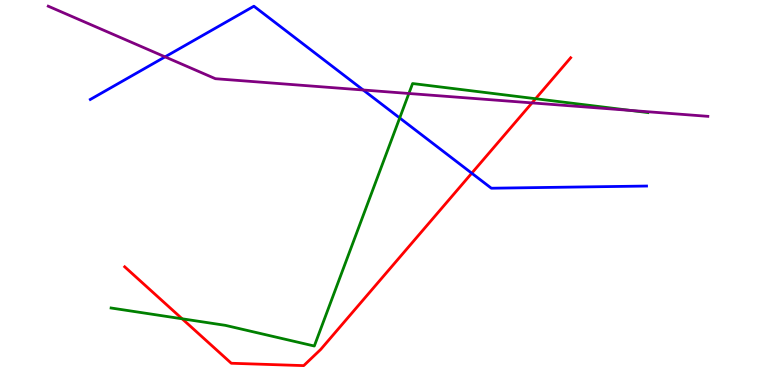[{'lines': ['blue', 'red'], 'intersections': [{'x': 6.09, 'y': 5.5}]}, {'lines': ['green', 'red'], 'intersections': [{'x': 2.35, 'y': 1.72}, {'x': 6.91, 'y': 7.44}]}, {'lines': ['purple', 'red'], 'intersections': [{'x': 6.86, 'y': 7.33}]}, {'lines': ['blue', 'green'], 'intersections': [{'x': 5.16, 'y': 6.94}]}, {'lines': ['blue', 'purple'], 'intersections': [{'x': 2.13, 'y': 8.52}, {'x': 4.69, 'y': 7.66}]}, {'lines': ['green', 'purple'], 'intersections': [{'x': 5.28, 'y': 7.57}, {'x': 8.13, 'y': 7.13}]}]